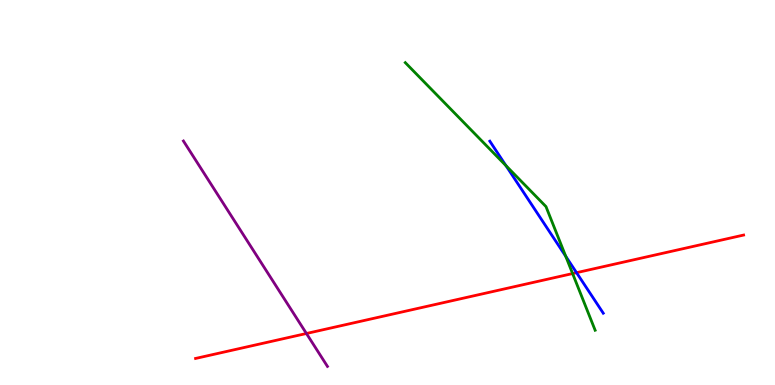[{'lines': ['blue', 'red'], 'intersections': [{'x': 7.44, 'y': 2.92}]}, {'lines': ['green', 'red'], 'intersections': [{'x': 7.39, 'y': 2.89}]}, {'lines': ['purple', 'red'], 'intersections': [{'x': 3.95, 'y': 1.34}]}, {'lines': ['blue', 'green'], 'intersections': [{'x': 6.53, 'y': 5.7}, {'x': 7.3, 'y': 3.34}]}, {'lines': ['blue', 'purple'], 'intersections': []}, {'lines': ['green', 'purple'], 'intersections': []}]